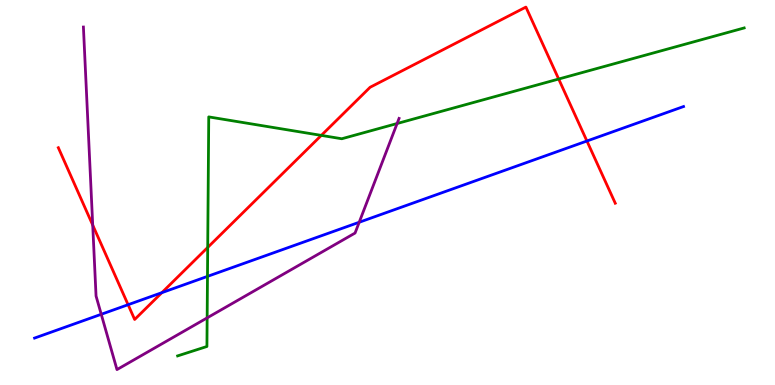[{'lines': ['blue', 'red'], 'intersections': [{'x': 1.65, 'y': 2.09}, {'x': 2.09, 'y': 2.4}, {'x': 7.57, 'y': 6.34}]}, {'lines': ['green', 'red'], 'intersections': [{'x': 2.68, 'y': 3.57}, {'x': 4.15, 'y': 6.48}, {'x': 7.21, 'y': 7.95}]}, {'lines': ['purple', 'red'], 'intersections': [{'x': 1.2, 'y': 4.15}]}, {'lines': ['blue', 'green'], 'intersections': [{'x': 2.68, 'y': 2.82}]}, {'lines': ['blue', 'purple'], 'intersections': [{'x': 1.31, 'y': 1.84}, {'x': 4.63, 'y': 4.23}]}, {'lines': ['green', 'purple'], 'intersections': [{'x': 2.67, 'y': 1.74}, {'x': 5.12, 'y': 6.79}]}]